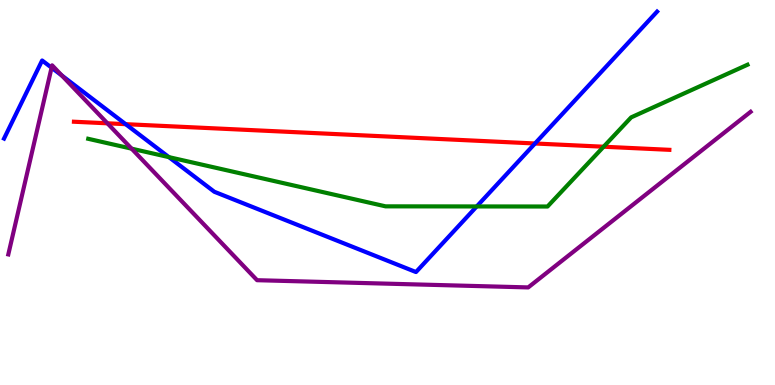[{'lines': ['blue', 'red'], 'intersections': [{'x': 1.62, 'y': 6.77}, {'x': 6.9, 'y': 6.27}]}, {'lines': ['green', 'red'], 'intersections': [{'x': 7.79, 'y': 6.19}]}, {'lines': ['purple', 'red'], 'intersections': [{'x': 1.39, 'y': 6.8}]}, {'lines': ['blue', 'green'], 'intersections': [{'x': 2.18, 'y': 5.92}, {'x': 6.15, 'y': 4.64}]}, {'lines': ['blue', 'purple'], 'intersections': [{'x': 0.666, 'y': 8.24}, {'x': 0.798, 'y': 8.04}]}, {'lines': ['green', 'purple'], 'intersections': [{'x': 1.7, 'y': 6.14}]}]